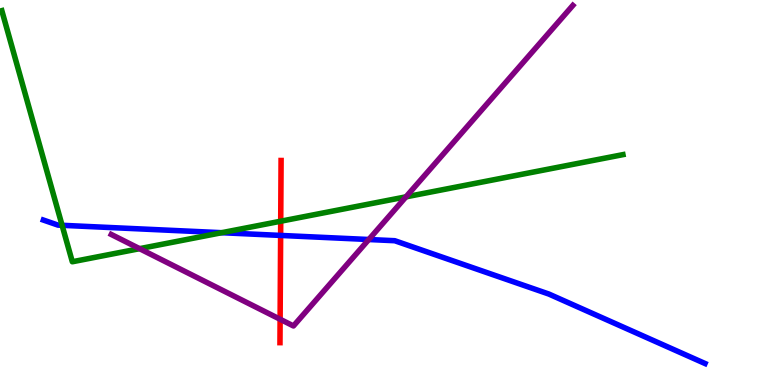[{'lines': ['blue', 'red'], 'intersections': [{'x': 3.62, 'y': 3.88}]}, {'lines': ['green', 'red'], 'intersections': [{'x': 3.62, 'y': 4.25}]}, {'lines': ['purple', 'red'], 'intersections': [{'x': 3.61, 'y': 1.71}]}, {'lines': ['blue', 'green'], 'intersections': [{'x': 0.801, 'y': 4.15}, {'x': 2.86, 'y': 3.96}]}, {'lines': ['blue', 'purple'], 'intersections': [{'x': 4.76, 'y': 3.78}]}, {'lines': ['green', 'purple'], 'intersections': [{'x': 1.8, 'y': 3.54}, {'x': 5.24, 'y': 4.89}]}]